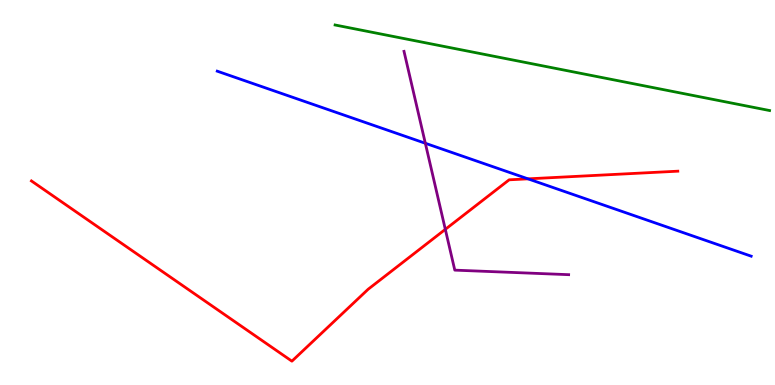[{'lines': ['blue', 'red'], 'intersections': [{'x': 6.81, 'y': 5.35}]}, {'lines': ['green', 'red'], 'intersections': []}, {'lines': ['purple', 'red'], 'intersections': [{'x': 5.75, 'y': 4.04}]}, {'lines': ['blue', 'green'], 'intersections': []}, {'lines': ['blue', 'purple'], 'intersections': [{'x': 5.49, 'y': 6.28}]}, {'lines': ['green', 'purple'], 'intersections': []}]